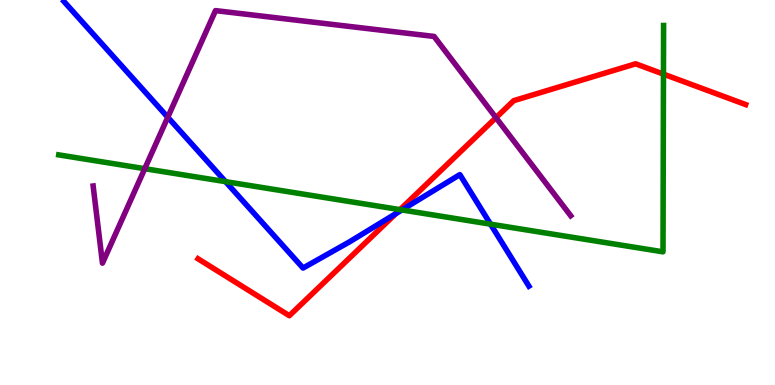[{'lines': ['blue', 'red'], 'intersections': [{'x': 5.11, 'y': 4.45}]}, {'lines': ['green', 'red'], 'intersections': [{'x': 5.16, 'y': 4.55}, {'x': 8.56, 'y': 8.07}]}, {'lines': ['purple', 'red'], 'intersections': [{'x': 6.4, 'y': 6.94}]}, {'lines': ['blue', 'green'], 'intersections': [{'x': 2.91, 'y': 5.28}, {'x': 5.19, 'y': 4.55}, {'x': 6.33, 'y': 4.18}]}, {'lines': ['blue', 'purple'], 'intersections': [{'x': 2.16, 'y': 6.95}]}, {'lines': ['green', 'purple'], 'intersections': [{'x': 1.87, 'y': 5.62}]}]